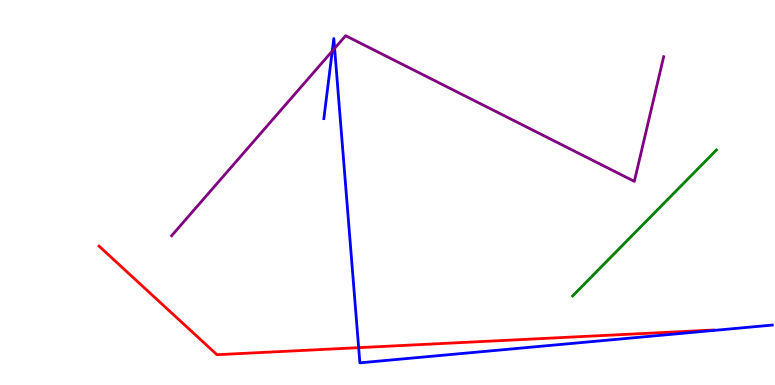[{'lines': ['blue', 'red'], 'intersections': [{'x': 4.63, 'y': 0.97}]}, {'lines': ['green', 'red'], 'intersections': []}, {'lines': ['purple', 'red'], 'intersections': []}, {'lines': ['blue', 'green'], 'intersections': []}, {'lines': ['blue', 'purple'], 'intersections': [{'x': 4.29, 'y': 8.67}, {'x': 4.32, 'y': 8.74}]}, {'lines': ['green', 'purple'], 'intersections': []}]